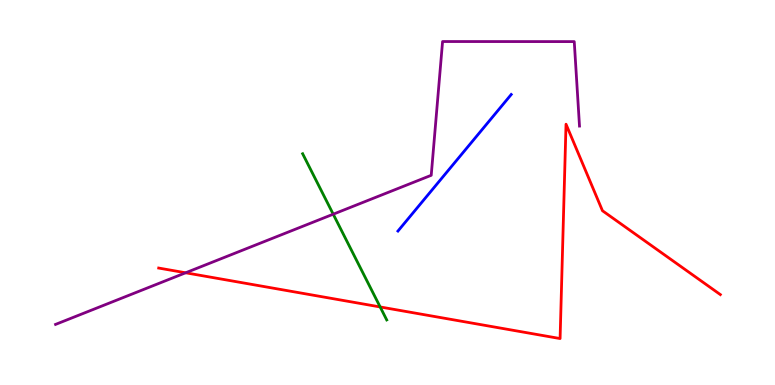[{'lines': ['blue', 'red'], 'intersections': []}, {'lines': ['green', 'red'], 'intersections': [{'x': 4.91, 'y': 2.03}]}, {'lines': ['purple', 'red'], 'intersections': [{'x': 2.4, 'y': 2.91}]}, {'lines': ['blue', 'green'], 'intersections': []}, {'lines': ['blue', 'purple'], 'intersections': []}, {'lines': ['green', 'purple'], 'intersections': [{'x': 4.3, 'y': 4.44}]}]